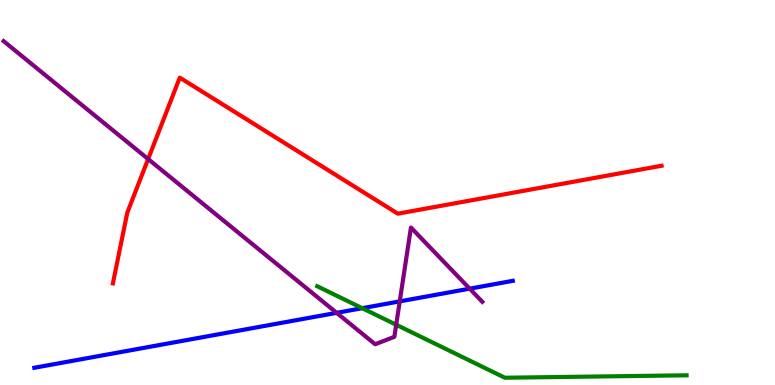[{'lines': ['blue', 'red'], 'intersections': []}, {'lines': ['green', 'red'], 'intersections': []}, {'lines': ['purple', 'red'], 'intersections': [{'x': 1.91, 'y': 5.87}]}, {'lines': ['blue', 'green'], 'intersections': [{'x': 4.67, 'y': 2.0}]}, {'lines': ['blue', 'purple'], 'intersections': [{'x': 4.34, 'y': 1.87}, {'x': 5.16, 'y': 2.17}, {'x': 6.06, 'y': 2.5}]}, {'lines': ['green', 'purple'], 'intersections': [{'x': 5.11, 'y': 1.57}]}]